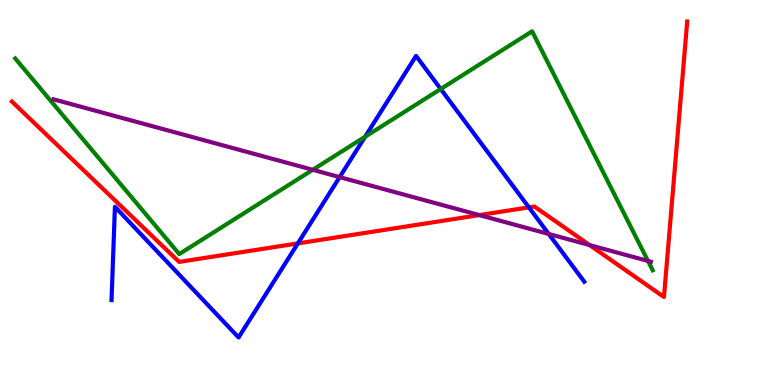[{'lines': ['blue', 'red'], 'intersections': [{'x': 3.84, 'y': 3.68}, {'x': 6.82, 'y': 4.61}]}, {'lines': ['green', 'red'], 'intersections': []}, {'lines': ['purple', 'red'], 'intersections': [{'x': 6.18, 'y': 4.41}, {'x': 7.61, 'y': 3.63}]}, {'lines': ['blue', 'green'], 'intersections': [{'x': 4.71, 'y': 6.45}, {'x': 5.69, 'y': 7.69}]}, {'lines': ['blue', 'purple'], 'intersections': [{'x': 4.38, 'y': 5.4}, {'x': 7.08, 'y': 3.92}]}, {'lines': ['green', 'purple'], 'intersections': [{'x': 4.04, 'y': 5.59}, {'x': 8.36, 'y': 3.22}]}]